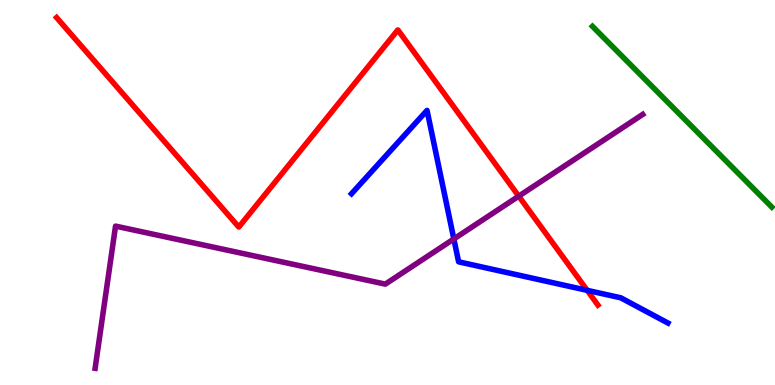[{'lines': ['blue', 'red'], 'intersections': [{'x': 7.58, 'y': 2.46}]}, {'lines': ['green', 'red'], 'intersections': []}, {'lines': ['purple', 'red'], 'intersections': [{'x': 6.69, 'y': 4.9}]}, {'lines': ['blue', 'green'], 'intersections': []}, {'lines': ['blue', 'purple'], 'intersections': [{'x': 5.86, 'y': 3.79}]}, {'lines': ['green', 'purple'], 'intersections': []}]